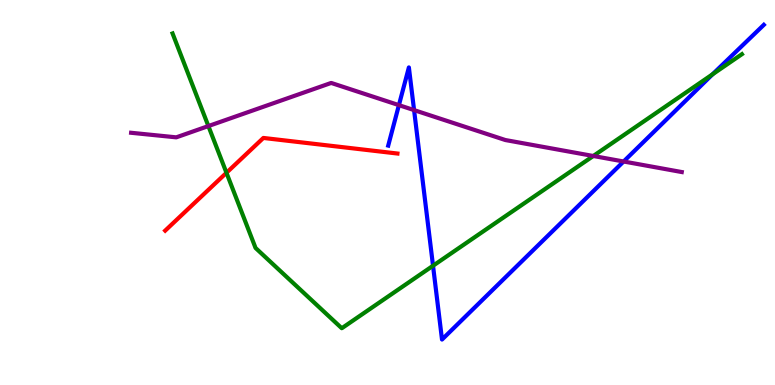[{'lines': ['blue', 'red'], 'intersections': []}, {'lines': ['green', 'red'], 'intersections': [{'x': 2.92, 'y': 5.51}]}, {'lines': ['purple', 'red'], 'intersections': []}, {'lines': ['blue', 'green'], 'intersections': [{'x': 5.59, 'y': 3.1}, {'x': 9.19, 'y': 8.07}]}, {'lines': ['blue', 'purple'], 'intersections': [{'x': 5.15, 'y': 7.27}, {'x': 5.34, 'y': 7.14}, {'x': 8.05, 'y': 5.81}]}, {'lines': ['green', 'purple'], 'intersections': [{'x': 2.69, 'y': 6.73}, {'x': 7.66, 'y': 5.95}]}]